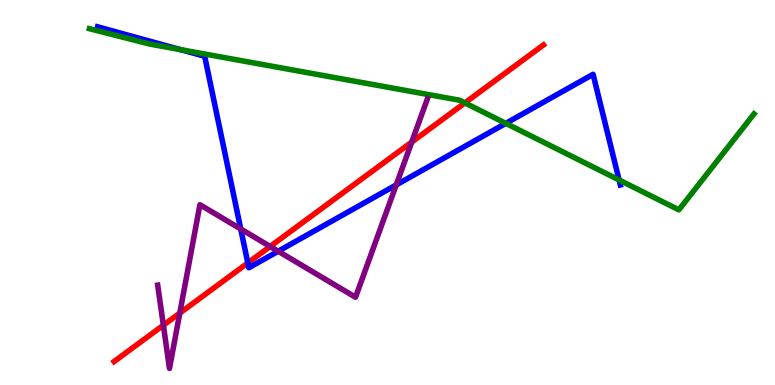[{'lines': ['blue', 'red'], 'intersections': [{'x': 3.2, 'y': 3.17}]}, {'lines': ['green', 'red'], 'intersections': [{'x': 6.0, 'y': 7.33}]}, {'lines': ['purple', 'red'], 'intersections': [{'x': 2.11, 'y': 1.55}, {'x': 2.32, 'y': 1.87}, {'x': 3.49, 'y': 3.6}, {'x': 5.31, 'y': 6.31}]}, {'lines': ['blue', 'green'], 'intersections': [{'x': 2.33, 'y': 8.71}, {'x': 6.53, 'y': 6.8}, {'x': 7.99, 'y': 5.33}]}, {'lines': ['blue', 'purple'], 'intersections': [{'x': 3.11, 'y': 4.05}, {'x': 3.59, 'y': 3.47}, {'x': 5.11, 'y': 5.2}]}, {'lines': ['green', 'purple'], 'intersections': []}]